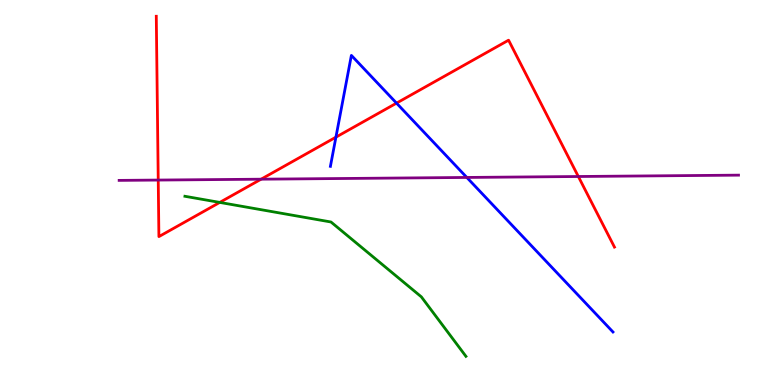[{'lines': ['blue', 'red'], 'intersections': [{'x': 4.33, 'y': 6.44}, {'x': 5.12, 'y': 7.32}]}, {'lines': ['green', 'red'], 'intersections': [{'x': 2.84, 'y': 4.74}]}, {'lines': ['purple', 'red'], 'intersections': [{'x': 2.04, 'y': 5.32}, {'x': 3.37, 'y': 5.35}, {'x': 7.46, 'y': 5.42}]}, {'lines': ['blue', 'green'], 'intersections': []}, {'lines': ['blue', 'purple'], 'intersections': [{'x': 6.02, 'y': 5.39}]}, {'lines': ['green', 'purple'], 'intersections': []}]